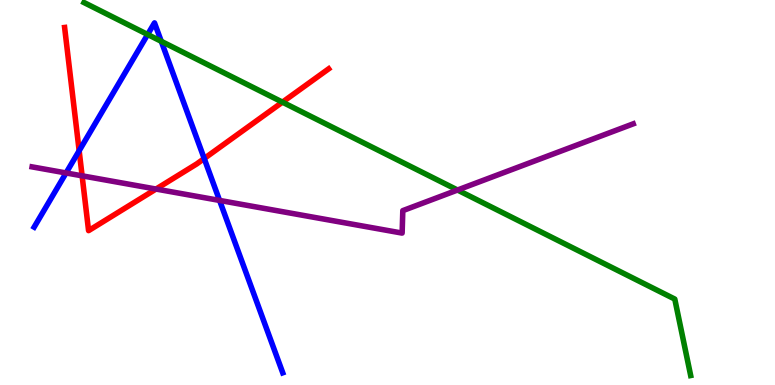[{'lines': ['blue', 'red'], 'intersections': [{'x': 1.02, 'y': 6.08}, {'x': 2.64, 'y': 5.88}]}, {'lines': ['green', 'red'], 'intersections': [{'x': 3.64, 'y': 7.35}]}, {'lines': ['purple', 'red'], 'intersections': [{'x': 1.06, 'y': 5.43}, {'x': 2.01, 'y': 5.09}]}, {'lines': ['blue', 'green'], 'intersections': [{'x': 1.91, 'y': 9.1}, {'x': 2.08, 'y': 8.93}]}, {'lines': ['blue', 'purple'], 'intersections': [{'x': 0.853, 'y': 5.51}, {'x': 2.83, 'y': 4.79}]}, {'lines': ['green', 'purple'], 'intersections': [{'x': 5.9, 'y': 5.06}]}]